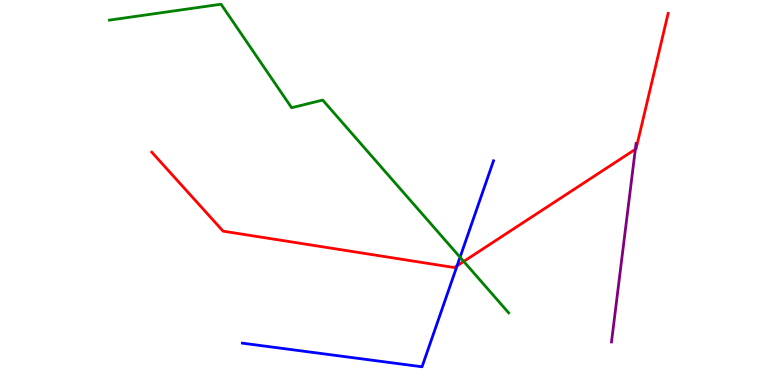[{'lines': ['blue', 'red'], 'intersections': [{'x': 5.9, 'y': 3.1}]}, {'lines': ['green', 'red'], 'intersections': [{'x': 5.98, 'y': 3.21}]}, {'lines': ['purple', 'red'], 'intersections': [{'x': 8.2, 'y': 6.12}]}, {'lines': ['blue', 'green'], 'intersections': [{'x': 5.94, 'y': 3.32}]}, {'lines': ['blue', 'purple'], 'intersections': []}, {'lines': ['green', 'purple'], 'intersections': []}]